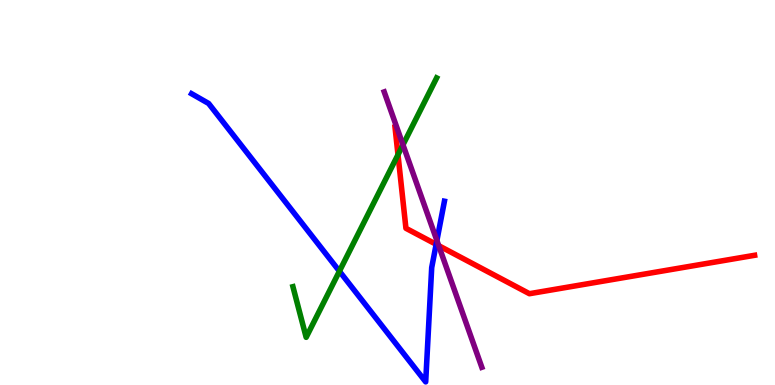[{'lines': ['blue', 'red'], 'intersections': [{'x': 5.63, 'y': 3.65}]}, {'lines': ['green', 'red'], 'intersections': [{'x': 5.14, 'y': 5.98}]}, {'lines': ['purple', 'red'], 'intersections': [{'x': 5.66, 'y': 3.62}]}, {'lines': ['blue', 'green'], 'intersections': [{'x': 4.38, 'y': 2.96}]}, {'lines': ['blue', 'purple'], 'intersections': [{'x': 5.64, 'y': 3.75}]}, {'lines': ['green', 'purple'], 'intersections': [{'x': 5.2, 'y': 6.24}]}]